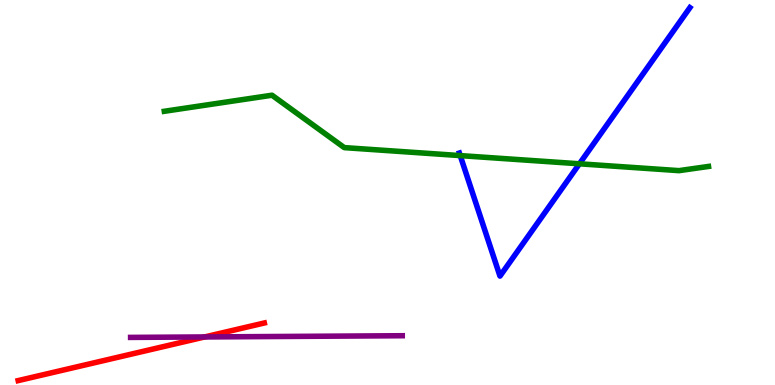[{'lines': ['blue', 'red'], 'intersections': []}, {'lines': ['green', 'red'], 'intersections': []}, {'lines': ['purple', 'red'], 'intersections': [{'x': 2.64, 'y': 1.25}]}, {'lines': ['blue', 'green'], 'intersections': [{'x': 5.94, 'y': 5.96}, {'x': 7.48, 'y': 5.75}]}, {'lines': ['blue', 'purple'], 'intersections': []}, {'lines': ['green', 'purple'], 'intersections': []}]